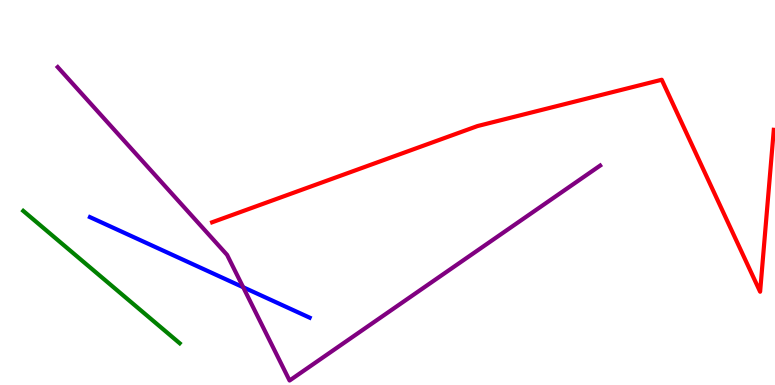[{'lines': ['blue', 'red'], 'intersections': []}, {'lines': ['green', 'red'], 'intersections': []}, {'lines': ['purple', 'red'], 'intersections': []}, {'lines': ['blue', 'green'], 'intersections': []}, {'lines': ['blue', 'purple'], 'intersections': [{'x': 3.14, 'y': 2.54}]}, {'lines': ['green', 'purple'], 'intersections': []}]